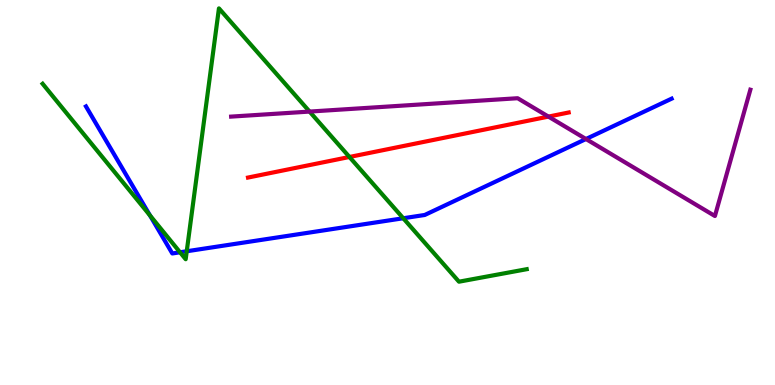[{'lines': ['blue', 'red'], 'intersections': []}, {'lines': ['green', 'red'], 'intersections': [{'x': 4.51, 'y': 5.92}]}, {'lines': ['purple', 'red'], 'intersections': [{'x': 7.08, 'y': 6.97}]}, {'lines': ['blue', 'green'], 'intersections': [{'x': 1.94, 'y': 4.4}, {'x': 2.32, 'y': 3.45}, {'x': 2.41, 'y': 3.47}, {'x': 5.2, 'y': 4.33}]}, {'lines': ['blue', 'purple'], 'intersections': [{'x': 7.56, 'y': 6.39}]}, {'lines': ['green', 'purple'], 'intersections': [{'x': 3.99, 'y': 7.1}]}]